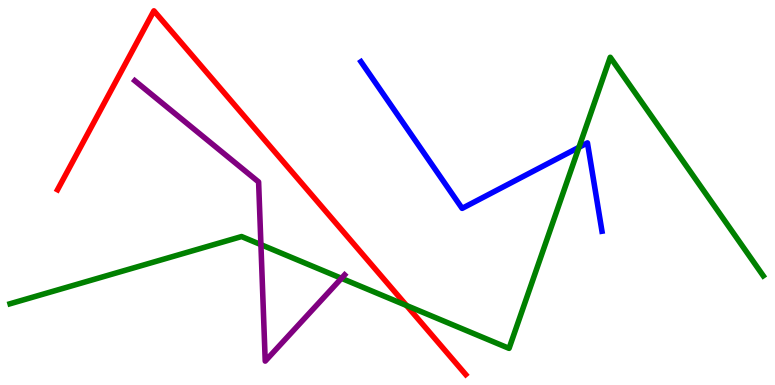[{'lines': ['blue', 'red'], 'intersections': []}, {'lines': ['green', 'red'], 'intersections': [{'x': 5.25, 'y': 2.06}]}, {'lines': ['purple', 'red'], 'intersections': []}, {'lines': ['blue', 'green'], 'intersections': [{'x': 7.47, 'y': 6.17}]}, {'lines': ['blue', 'purple'], 'intersections': []}, {'lines': ['green', 'purple'], 'intersections': [{'x': 3.37, 'y': 3.65}, {'x': 4.41, 'y': 2.77}]}]